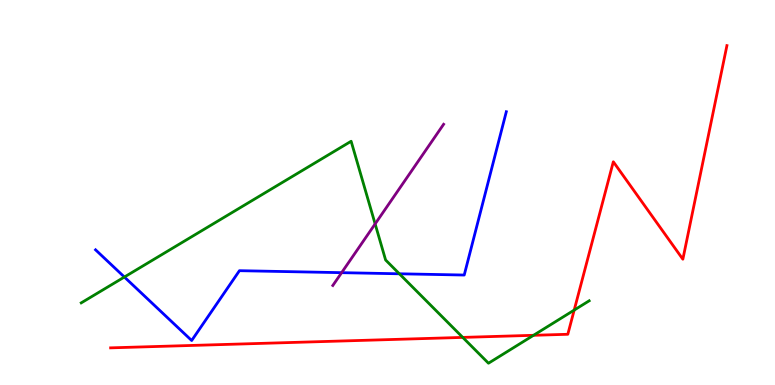[{'lines': ['blue', 'red'], 'intersections': []}, {'lines': ['green', 'red'], 'intersections': [{'x': 5.97, 'y': 1.24}, {'x': 6.88, 'y': 1.29}, {'x': 7.41, 'y': 1.95}]}, {'lines': ['purple', 'red'], 'intersections': []}, {'lines': ['blue', 'green'], 'intersections': [{'x': 1.6, 'y': 2.8}, {'x': 5.15, 'y': 2.89}]}, {'lines': ['blue', 'purple'], 'intersections': [{'x': 4.41, 'y': 2.92}]}, {'lines': ['green', 'purple'], 'intersections': [{'x': 4.84, 'y': 4.18}]}]